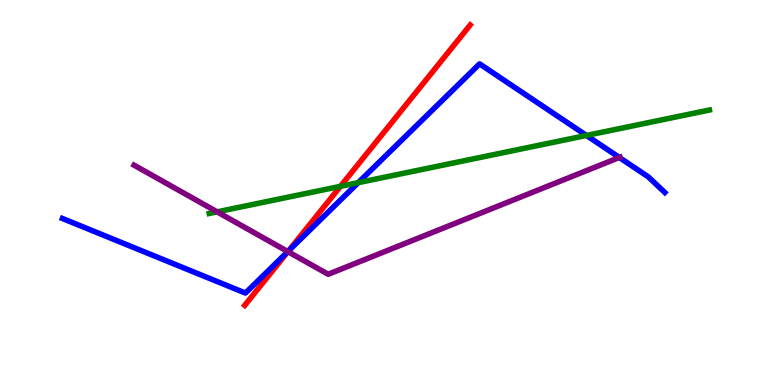[{'lines': ['blue', 'red'], 'intersections': [{'x': 3.72, 'y': 3.48}]}, {'lines': ['green', 'red'], 'intersections': [{'x': 4.39, 'y': 5.16}]}, {'lines': ['purple', 'red'], 'intersections': [{'x': 3.72, 'y': 3.46}]}, {'lines': ['blue', 'green'], 'intersections': [{'x': 4.62, 'y': 5.26}, {'x': 7.57, 'y': 6.48}]}, {'lines': ['blue', 'purple'], 'intersections': [{'x': 3.71, 'y': 3.47}, {'x': 7.99, 'y': 5.91}]}, {'lines': ['green', 'purple'], 'intersections': [{'x': 2.8, 'y': 4.5}]}]